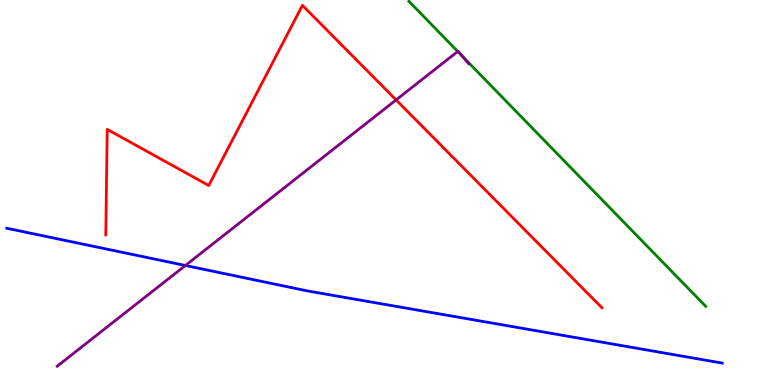[{'lines': ['blue', 'red'], 'intersections': []}, {'lines': ['green', 'red'], 'intersections': []}, {'lines': ['purple', 'red'], 'intersections': [{'x': 5.11, 'y': 7.41}]}, {'lines': ['blue', 'green'], 'intersections': []}, {'lines': ['blue', 'purple'], 'intersections': [{'x': 2.39, 'y': 3.1}]}, {'lines': ['green', 'purple'], 'intersections': [{'x': 5.91, 'y': 8.66}, {'x': 5.97, 'y': 8.54}]}]